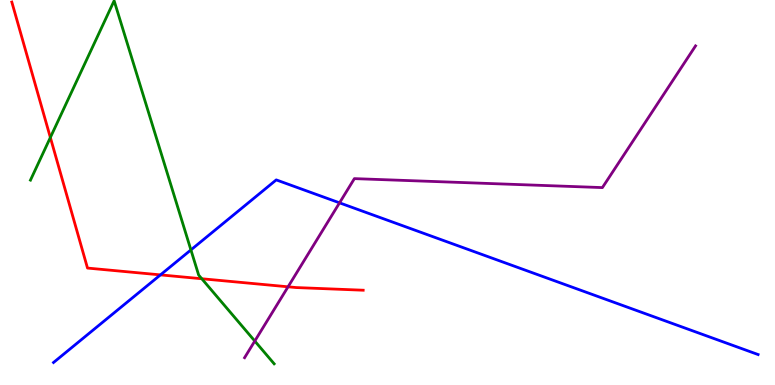[{'lines': ['blue', 'red'], 'intersections': [{'x': 2.07, 'y': 2.86}]}, {'lines': ['green', 'red'], 'intersections': [{'x': 0.65, 'y': 6.43}, {'x': 2.6, 'y': 2.76}]}, {'lines': ['purple', 'red'], 'intersections': [{'x': 3.72, 'y': 2.55}]}, {'lines': ['blue', 'green'], 'intersections': [{'x': 2.46, 'y': 3.51}]}, {'lines': ['blue', 'purple'], 'intersections': [{'x': 4.38, 'y': 4.73}]}, {'lines': ['green', 'purple'], 'intersections': [{'x': 3.29, 'y': 1.14}]}]